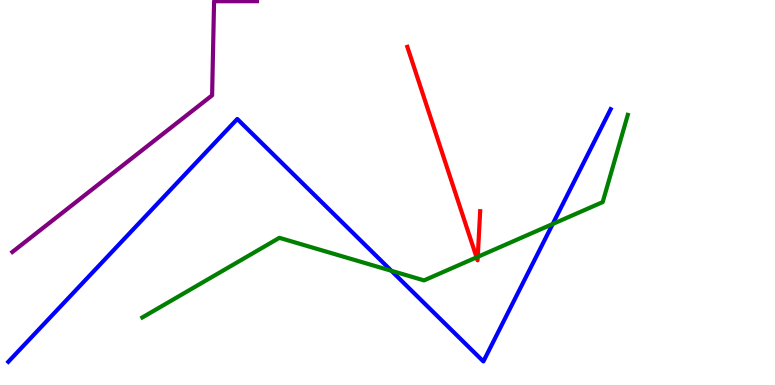[{'lines': ['blue', 'red'], 'intersections': []}, {'lines': ['green', 'red'], 'intersections': [{'x': 6.15, 'y': 3.32}, {'x': 6.16, 'y': 3.33}]}, {'lines': ['purple', 'red'], 'intersections': []}, {'lines': ['blue', 'green'], 'intersections': [{'x': 5.05, 'y': 2.97}, {'x': 7.13, 'y': 4.18}]}, {'lines': ['blue', 'purple'], 'intersections': []}, {'lines': ['green', 'purple'], 'intersections': []}]